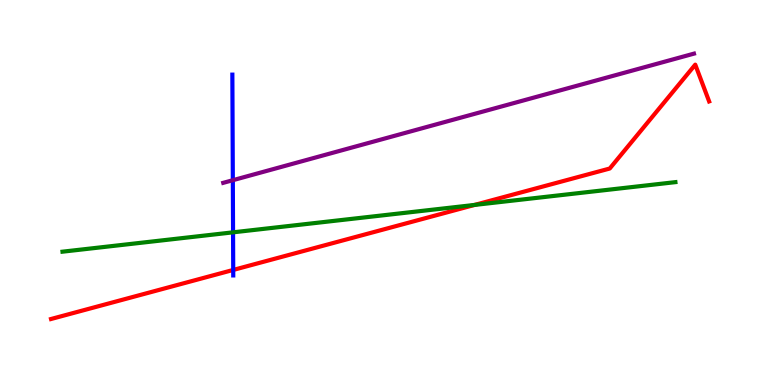[{'lines': ['blue', 'red'], 'intersections': [{'x': 3.01, 'y': 2.99}]}, {'lines': ['green', 'red'], 'intersections': [{'x': 6.12, 'y': 4.68}]}, {'lines': ['purple', 'red'], 'intersections': []}, {'lines': ['blue', 'green'], 'intersections': [{'x': 3.01, 'y': 3.97}]}, {'lines': ['blue', 'purple'], 'intersections': [{'x': 3.0, 'y': 5.32}]}, {'lines': ['green', 'purple'], 'intersections': []}]